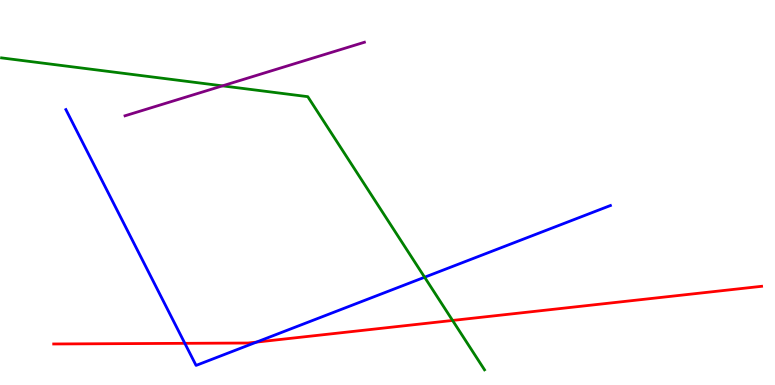[{'lines': ['blue', 'red'], 'intersections': [{'x': 2.38, 'y': 1.08}, {'x': 3.31, 'y': 1.11}]}, {'lines': ['green', 'red'], 'intersections': [{'x': 5.84, 'y': 1.68}]}, {'lines': ['purple', 'red'], 'intersections': []}, {'lines': ['blue', 'green'], 'intersections': [{'x': 5.48, 'y': 2.8}]}, {'lines': ['blue', 'purple'], 'intersections': []}, {'lines': ['green', 'purple'], 'intersections': [{'x': 2.87, 'y': 7.77}]}]